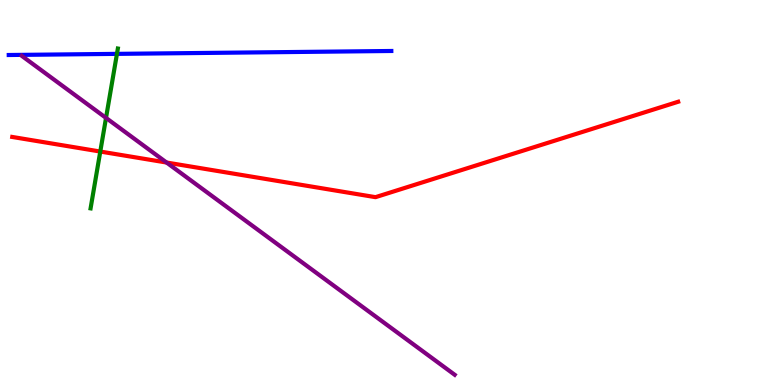[{'lines': ['blue', 'red'], 'intersections': []}, {'lines': ['green', 'red'], 'intersections': [{'x': 1.29, 'y': 6.06}]}, {'lines': ['purple', 'red'], 'intersections': [{'x': 2.15, 'y': 5.78}]}, {'lines': ['blue', 'green'], 'intersections': [{'x': 1.51, 'y': 8.6}]}, {'lines': ['blue', 'purple'], 'intersections': []}, {'lines': ['green', 'purple'], 'intersections': [{'x': 1.37, 'y': 6.94}]}]